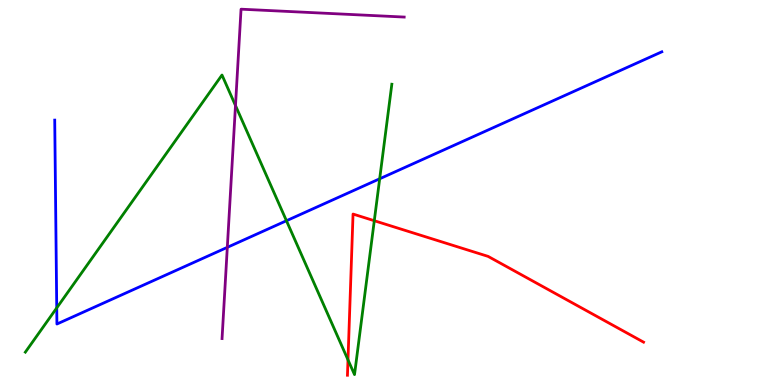[{'lines': ['blue', 'red'], 'intersections': []}, {'lines': ['green', 'red'], 'intersections': [{'x': 4.49, 'y': 0.654}, {'x': 4.83, 'y': 4.27}]}, {'lines': ['purple', 'red'], 'intersections': []}, {'lines': ['blue', 'green'], 'intersections': [{'x': 0.732, 'y': 2.0}, {'x': 3.7, 'y': 4.27}, {'x': 4.9, 'y': 5.36}]}, {'lines': ['blue', 'purple'], 'intersections': [{'x': 2.93, 'y': 3.58}]}, {'lines': ['green', 'purple'], 'intersections': [{'x': 3.04, 'y': 7.26}]}]